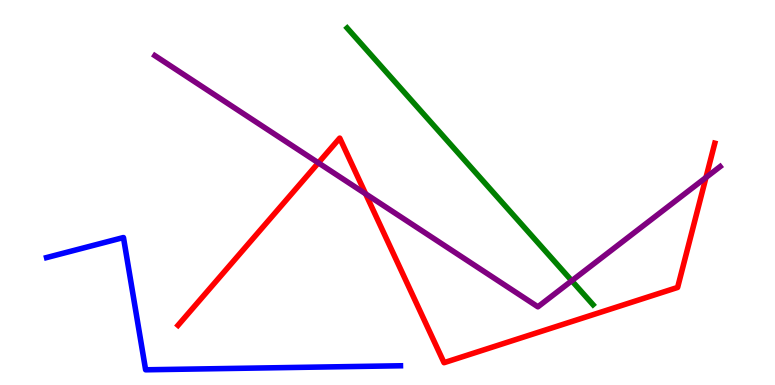[{'lines': ['blue', 'red'], 'intersections': []}, {'lines': ['green', 'red'], 'intersections': []}, {'lines': ['purple', 'red'], 'intersections': [{'x': 4.11, 'y': 5.77}, {'x': 4.72, 'y': 4.97}, {'x': 9.11, 'y': 5.39}]}, {'lines': ['blue', 'green'], 'intersections': []}, {'lines': ['blue', 'purple'], 'intersections': []}, {'lines': ['green', 'purple'], 'intersections': [{'x': 7.38, 'y': 2.71}]}]